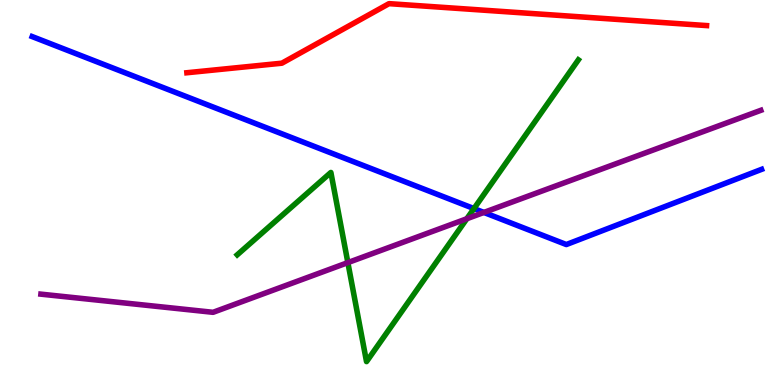[{'lines': ['blue', 'red'], 'intersections': []}, {'lines': ['green', 'red'], 'intersections': []}, {'lines': ['purple', 'red'], 'intersections': []}, {'lines': ['blue', 'green'], 'intersections': [{'x': 6.12, 'y': 4.58}]}, {'lines': ['blue', 'purple'], 'intersections': [{'x': 6.24, 'y': 4.48}]}, {'lines': ['green', 'purple'], 'intersections': [{'x': 4.49, 'y': 3.18}, {'x': 6.02, 'y': 4.32}]}]